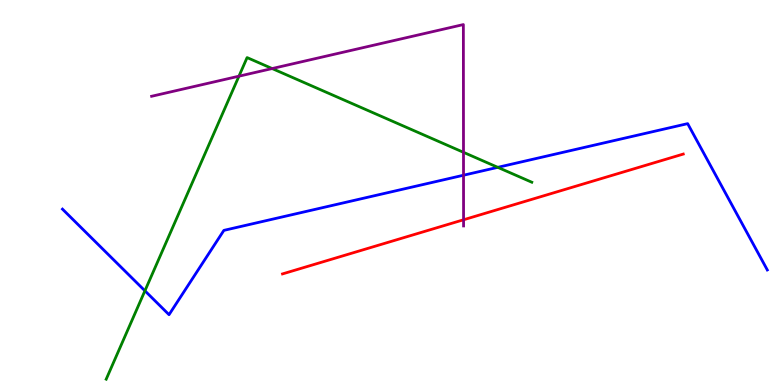[{'lines': ['blue', 'red'], 'intersections': []}, {'lines': ['green', 'red'], 'intersections': []}, {'lines': ['purple', 'red'], 'intersections': [{'x': 5.98, 'y': 4.29}]}, {'lines': ['blue', 'green'], 'intersections': [{'x': 1.87, 'y': 2.45}, {'x': 6.42, 'y': 5.65}]}, {'lines': ['blue', 'purple'], 'intersections': [{'x': 5.98, 'y': 5.45}]}, {'lines': ['green', 'purple'], 'intersections': [{'x': 3.08, 'y': 8.02}, {'x': 3.51, 'y': 8.22}, {'x': 5.98, 'y': 6.04}]}]